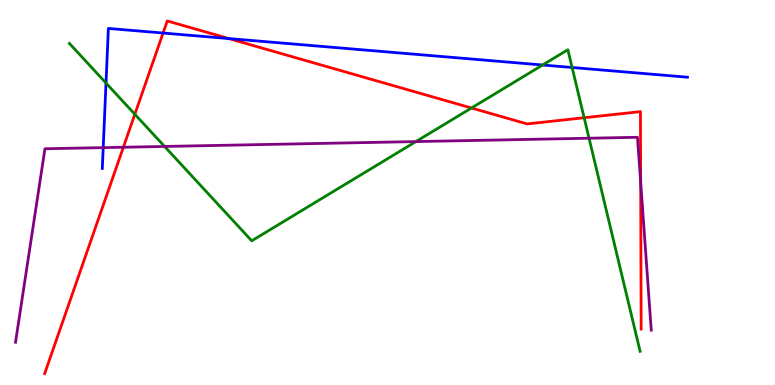[{'lines': ['blue', 'red'], 'intersections': [{'x': 2.1, 'y': 9.14}, {'x': 2.95, 'y': 9.0}]}, {'lines': ['green', 'red'], 'intersections': [{'x': 1.74, 'y': 7.03}, {'x': 6.08, 'y': 7.19}, {'x': 7.54, 'y': 6.94}]}, {'lines': ['purple', 'red'], 'intersections': [{'x': 1.59, 'y': 6.18}, {'x': 8.27, 'y': 5.27}]}, {'lines': ['blue', 'green'], 'intersections': [{'x': 1.37, 'y': 7.84}, {'x': 7.0, 'y': 8.31}, {'x': 7.38, 'y': 8.25}]}, {'lines': ['blue', 'purple'], 'intersections': [{'x': 1.33, 'y': 6.17}]}, {'lines': ['green', 'purple'], 'intersections': [{'x': 2.12, 'y': 6.2}, {'x': 5.37, 'y': 6.32}, {'x': 7.6, 'y': 6.41}]}]